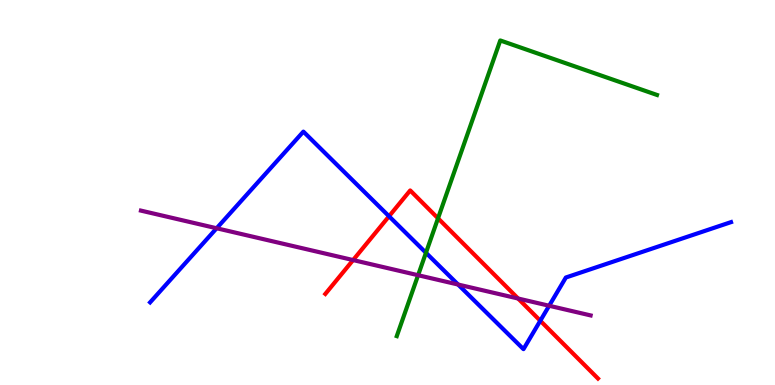[{'lines': ['blue', 'red'], 'intersections': [{'x': 5.02, 'y': 4.38}, {'x': 6.97, 'y': 1.67}]}, {'lines': ['green', 'red'], 'intersections': [{'x': 5.65, 'y': 4.33}]}, {'lines': ['purple', 'red'], 'intersections': [{'x': 4.56, 'y': 3.25}, {'x': 6.69, 'y': 2.25}]}, {'lines': ['blue', 'green'], 'intersections': [{'x': 5.5, 'y': 3.43}]}, {'lines': ['blue', 'purple'], 'intersections': [{'x': 2.8, 'y': 4.07}, {'x': 5.91, 'y': 2.61}, {'x': 7.09, 'y': 2.06}]}, {'lines': ['green', 'purple'], 'intersections': [{'x': 5.39, 'y': 2.85}]}]